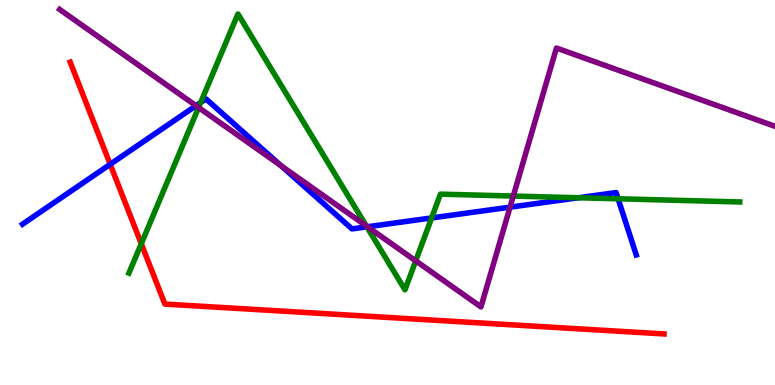[{'lines': ['blue', 'red'], 'intersections': [{'x': 1.42, 'y': 5.73}]}, {'lines': ['green', 'red'], 'intersections': [{'x': 1.82, 'y': 3.67}]}, {'lines': ['purple', 'red'], 'intersections': []}, {'lines': ['blue', 'green'], 'intersections': [{'x': 2.59, 'y': 7.34}, {'x': 4.73, 'y': 4.11}, {'x': 5.57, 'y': 4.34}, {'x': 7.46, 'y': 4.86}, {'x': 7.98, 'y': 4.84}]}, {'lines': ['blue', 'purple'], 'intersections': [{'x': 2.53, 'y': 7.25}, {'x': 3.63, 'y': 5.69}, {'x': 4.74, 'y': 4.11}, {'x': 6.58, 'y': 4.62}]}, {'lines': ['green', 'purple'], 'intersections': [{'x': 2.56, 'y': 7.21}, {'x': 4.73, 'y': 4.13}, {'x': 5.36, 'y': 3.23}, {'x': 6.62, 'y': 4.91}]}]